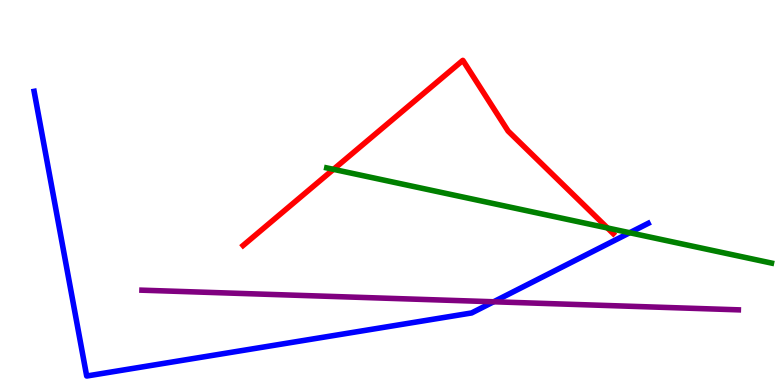[{'lines': ['blue', 'red'], 'intersections': []}, {'lines': ['green', 'red'], 'intersections': [{'x': 4.3, 'y': 5.6}, {'x': 7.84, 'y': 4.08}]}, {'lines': ['purple', 'red'], 'intersections': []}, {'lines': ['blue', 'green'], 'intersections': [{'x': 8.13, 'y': 3.95}]}, {'lines': ['blue', 'purple'], 'intersections': [{'x': 6.37, 'y': 2.16}]}, {'lines': ['green', 'purple'], 'intersections': []}]